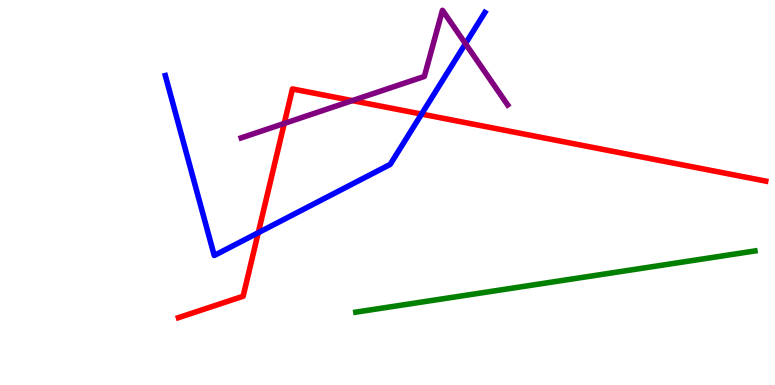[{'lines': ['blue', 'red'], 'intersections': [{'x': 3.33, 'y': 3.96}, {'x': 5.44, 'y': 7.04}]}, {'lines': ['green', 'red'], 'intersections': []}, {'lines': ['purple', 'red'], 'intersections': [{'x': 3.67, 'y': 6.79}, {'x': 4.55, 'y': 7.39}]}, {'lines': ['blue', 'green'], 'intersections': []}, {'lines': ['blue', 'purple'], 'intersections': [{'x': 6.01, 'y': 8.87}]}, {'lines': ['green', 'purple'], 'intersections': []}]